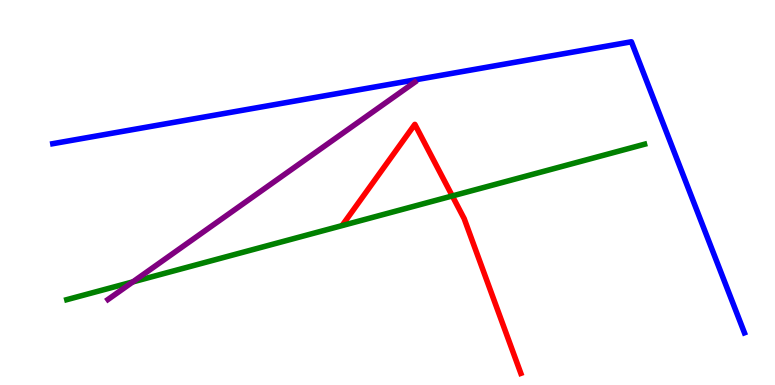[{'lines': ['blue', 'red'], 'intersections': []}, {'lines': ['green', 'red'], 'intersections': [{'x': 5.84, 'y': 4.91}]}, {'lines': ['purple', 'red'], 'intersections': []}, {'lines': ['blue', 'green'], 'intersections': []}, {'lines': ['blue', 'purple'], 'intersections': []}, {'lines': ['green', 'purple'], 'intersections': [{'x': 1.71, 'y': 2.68}]}]